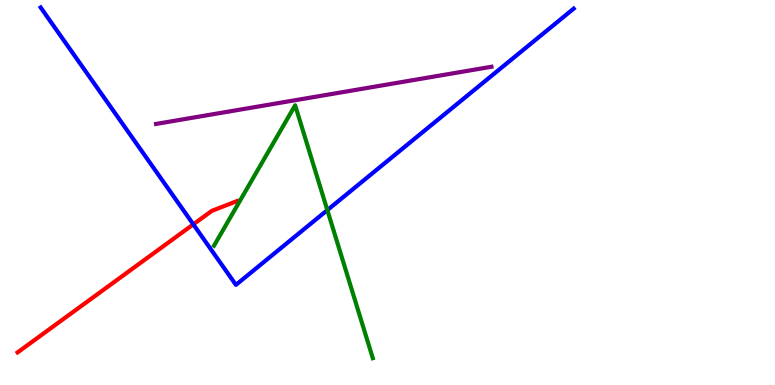[{'lines': ['blue', 'red'], 'intersections': [{'x': 2.49, 'y': 4.17}]}, {'lines': ['green', 'red'], 'intersections': []}, {'lines': ['purple', 'red'], 'intersections': []}, {'lines': ['blue', 'green'], 'intersections': [{'x': 4.22, 'y': 4.54}]}, {'lines': ['blue', 'purple'], 'intersections': []}, {'lines': ['green', 'purple'], 'intersections': []}]